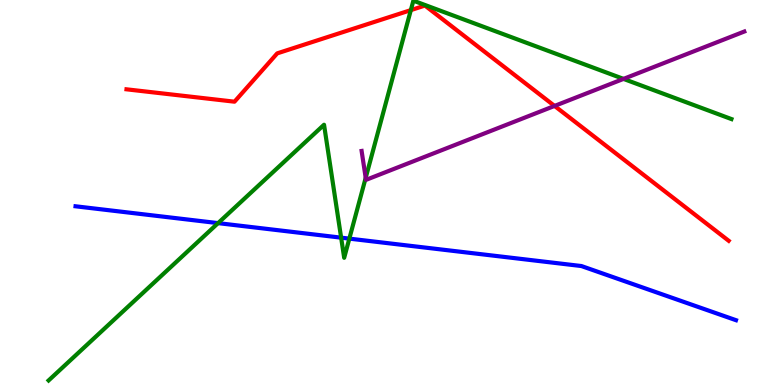[{'lines': ['blue', 'red'], 'intersections': []}, {'lines': ['green', 'red'], 'intersections': [{'x': 5.3, 'y': 9.74}]}, {'lines': ['purple', 'red'], 'intersections': [{'x': 7.16, 'y': 7.25}]}, {'lines': ['blue', 'green'], 'intersections': [{'x': 2.81, 'y': 4.2}, {'x': 4.4, 'y': 3.83}, {'x': 4.51, 'y': 3.8}]}, {'lines': ['blue', 'purple'], 'intersections': []}, {'lines': ['green', 'purple'], 'intersections': [{'x': 4.72, 'y': 5.38}, {'x': 8.05, 'y': 7.95}]}]